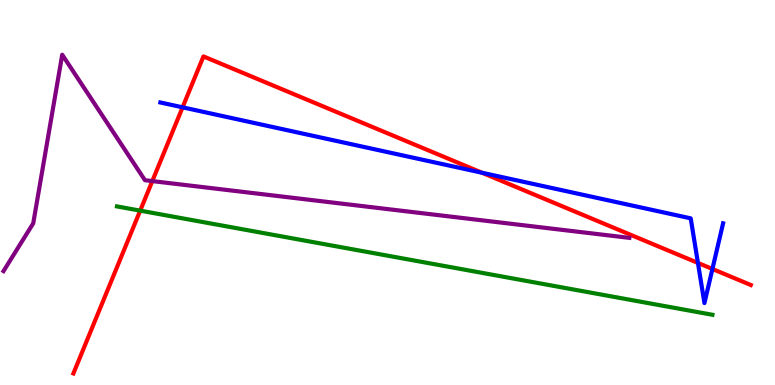[{'lines': ['blue', 'red'], 'intersections': [{'x': 2.36, 'y': 7.21}, {'x': 6.22, 'y': 5.51}, {'x': 9.01, 'y': 3.17}, {'x': 9.19, 'y': 3.01}]}, {'lines': ['green', 'red'], 'intersections': [{'x': 1.81, 'y': 4.53}]}, {'lines': ['purple', 'red'], 'intersections': [{'x': 1.97, 'y': 5.3}]}, {'lines': ['blue', 'green'], 'intersections': []}, {'lines': ['blue', 'purple'], 'intersections': []}, {'lines': ['green', 'purple'], 'intersections': []}]